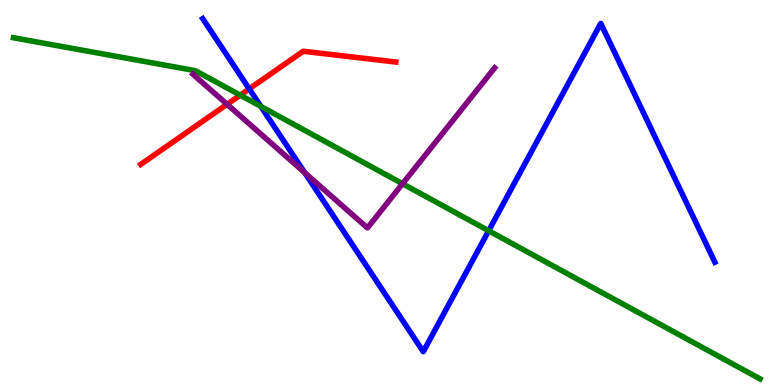[{'lines': ['blue', 'red'], 'intersections': [{'x': 3.22, 'y': 7.69}]}, {'lines': ['green', 'red'], 'intersections': [{'x': 3.1, 'y': 7.53}]}, {'lines': ['purple', 'red'], 'intersections': [{'x': 2.93, 'y': 7.29}]}, {'lines': ['blue', 'green'], 'intersections': [{'x': 3.37, 'y': 7.24}, {'x': 6.31, 'y': 4.01}]}, {'lines': ['blue', 'purple'], 'intersections': [{'x': 3.93, 'y': 5.51}]}, {'lines': ['green', 'purple'], 'intersections': [{'x': 5.19, 'y': 5.23}]}]